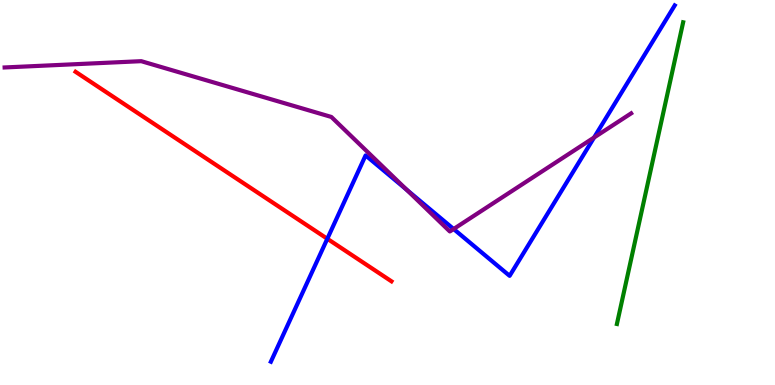[{'lines': ['blue', 'red'], 'intersections': [{'x': 4.22, 'y': 3.8}]}, {'lines': ['green', 'red'], 'intersections': []}, {'lines': ['purple', 'red'], 'intersections': []}, {'lines': ['blue', 'green'], 'intersections': []}, {'lines': ['blue', 'purple'], 'intersections': [{'x': 5.25, 'y': 5.07}, {'x': 5.85, 'y': 4.05}, {'x': 7.67, 'y': 6.43}]}, {'lines': ['green', 'purple'], 'intersections': []}]